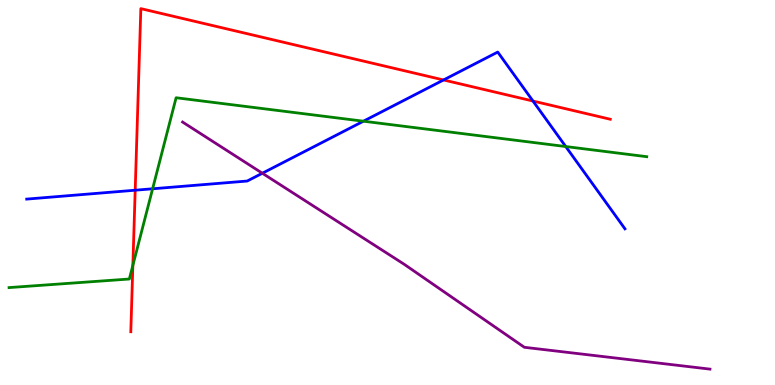[{'lines': ['blue', 'red'], 'intersections': [{'x': 1.74, 'y': 5.06}, {'x': 5.72, 'y': 7.92}, {'x': 6.88, 'y': 7.38}]}, {'lines': ['green', 'red'], 'intersections': [{'x': 1.71, 'y': 3.11}]}, {'lines': ['purple', 'red'], 'intersections': []}, {'lines': ['blue', 'green'], 'intersections': [{'x': 1.97, 'y': 5.1}, {'x': 4.69, 'y': 6.85}, {'x': 7.3, 'y': 6.19}]}, {'lines': ['blue', 'purple'], 'intersections': [{'x': 3.39, 'y': 5.5}]}, {'lines': ['green', 'purple'], 'intersections': []}]